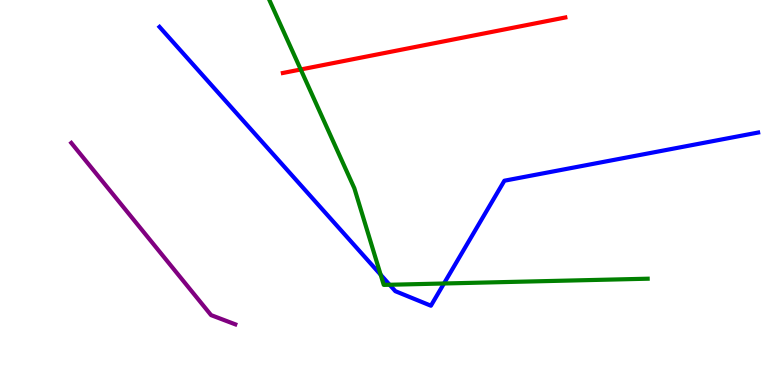[{'lines': ['blue', 'red'], 'intersections': []}, {'lines': ['green', 'red'], 'intersections': [{'x': 3.88, 'y': 8.2}]}, {'lines': ['purple', 'red'], 'intersections': []}, {'lines': ['blue', 'green'], 'intersections': [{'x': 4.91, 'y': 2.86}, {'x': 5.03, 'y': 2.6}, {'x': 5.73, 'y': 2.64}]}, {'lines': ['blue', 'purple'], 'intersections': []}, {'lines': ['green', 'purple'], 'intersections': []}]